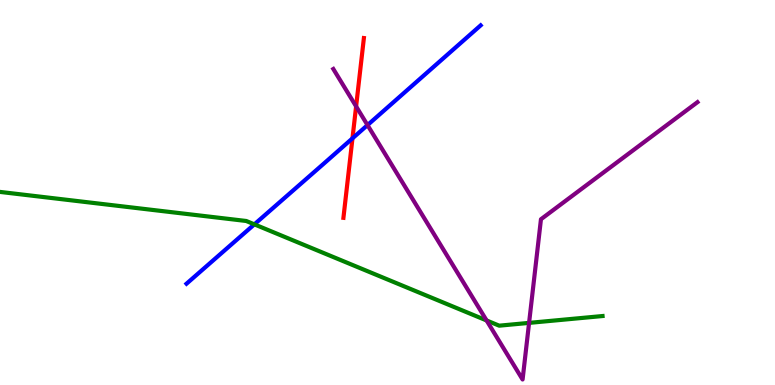[{'lines': ['blue', 'red'], 'intersections': [{'x': 4.55, 'y': 6.41}]}, {'lines': ['green', 'red'], 'intersections': []}, {'lines': ['purple', 'red'], 'intersections': [{'x': 4.59, 'y': 7.24}]}, {'lines': ['blue', 'green'], 'intersections': [{'x': 3.28, 'y': 4.17}]}, {'lines': ['blue', 'purple'], 'intersections': [{'x': 4.74, 'y': 6.75}]}, {'lines': ['green', 'purple'], 'intersections': [{'x': 6.28, 'y': 1.68}, {'x': 6.83, 'y': 1.61}]}]